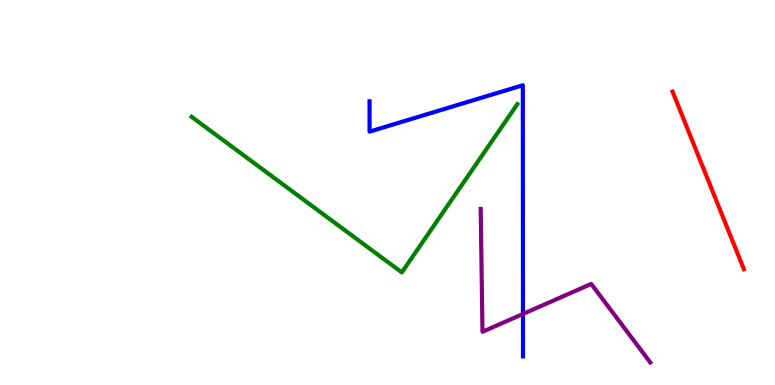[{'lines': ['blue', 'red'], 'intersections': []}, {'lines': ['green', 'red'], 'intersections': []}, {'lines': ['purple', 'red'], 'intersections': []}, {'lines': ['blue', 'green'], 'intersections': []}, {'lines': ['blue', 'purple'], 'intersections': [{'x': 6.75, 'y': 1.85}]}, {'lines': ['green', 'purple'], 'intersections': []}]